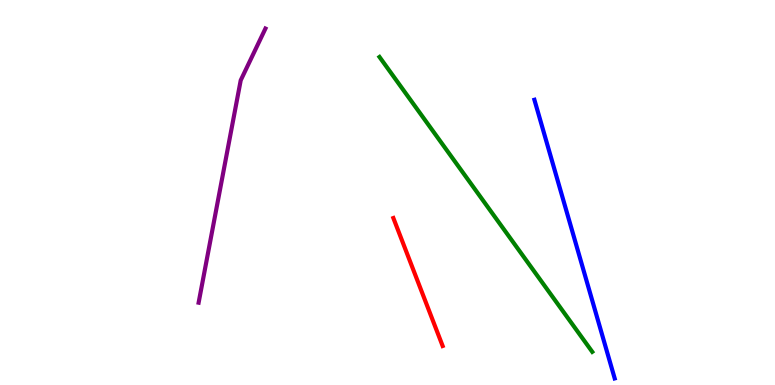[{'lines': ['blue', 'red'], 'intersections': []}, {'lines': ['green', 'red'], 'intersections': []}, {'lines': ['purple', 'red'], 'intersections': []}, {'lines': ['blue', 'green'], 'intersections': []}, {'lines': ['blue', 'purple'], 'intersections': []}, {'lines': ['green', 'purple'], 'intersections': []}]